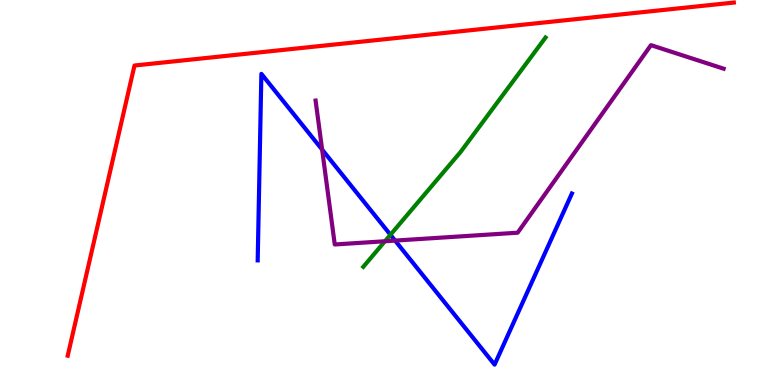[{'lines': ['blue', 'red'], 'intersections': []}, {'lines': ['green', 'red'], 'intersections': []}, {'lines': ['purple', 'red'], 'intersections': []}, {'lines': ['blue', 'green'], 'intersections': [{'x': 5.04, 'y': 3.9}]}, {'lines': ['blue', 'purple'], 'intersections': [{'x': 4.16, 'y': 6.11}, {'x': 5.1, 'y': 3.75}]}, {'lines': ['green', 'purple'], 'intersections': [{'x': 4.97, 'y': 3.73}]}]